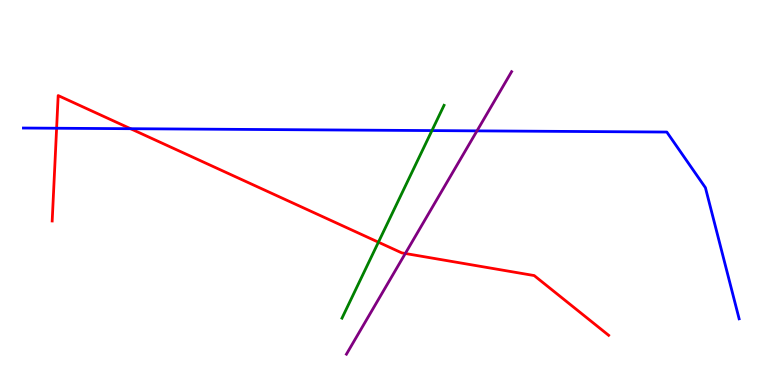[{'lines': ['blue', 'red'], 'intersections': [{'x': 0.731, 'y': 6.67}, {'x': 1.68, 'y': 6.66}]}, {'lines': ['green', 'red'], 'intersections': [{'x': 4.88, 'y': 3.71}]}, {'lines': ['purple', 'red'], 'intersections': [{'x': 5.23, 'y': 3.42}]}, {'lines': ['blue', 'green'], 'intersections': [{'x': 5.57, 'y': 6.61}]}, {'lines': ['blue', 'purple'], 'intersections': [{'x': 6.15, 'y': 6.6}]}, {'lines': ['green', 'purple'], 'intersections': []}]